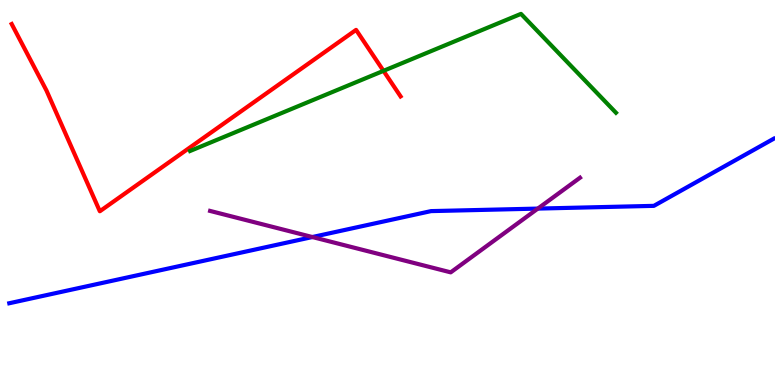[{'lines': ['blue', 'red'], 'intersections': []}, {'lines': ['green', 'red'], 'intersections': [{'x': 4.95, 'y': 8.16}]}, {'lines': ['purple', 'red'], 'intersections': []}, {'lines': ['blue', 'green'], 'intersections': []}, {'lines': ['blue', 'purple'], 'intersections': [{'x': 4.03, 'y': 3.84}, {'x': 6.94, 'y': 4.58}]}, {'lines': ['green', 'purple'], 'intersections': []}]